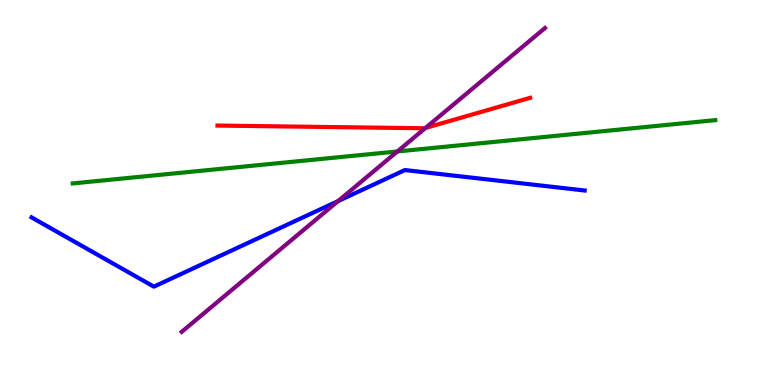[{'lines': ['blue', 'red'], 'intersections': []}, {'lines': ['green', 'red'], 'intersections': []}, {'lines': ['purple', 'red'], 'intersections': [{'x': 5.49, 'y': 6.68}]}, {'lines': ['blue', 'green'], 'intersections': []}, {'lines': ['blue', 'purple'], 'intersections': [{'x': 4.36, 'y': 4.78}]}, {'lines': ['green', 'purple'], 'intersections': [{'x': 5.13, 'y': 6.07}]}]